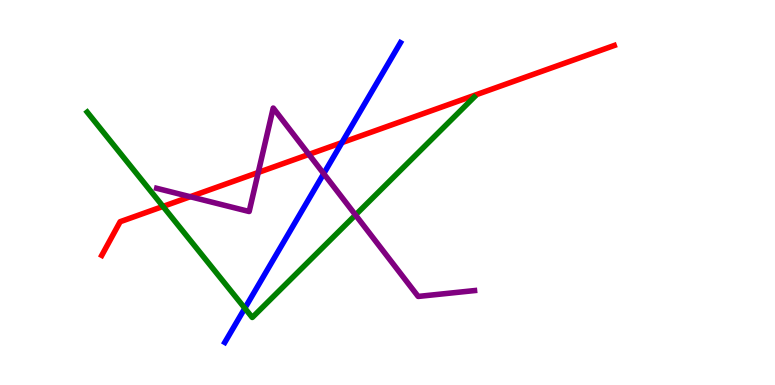[{'lines': ['blue', 'red'], 'intersections': [{'x': 4.41, 'y': 6.3}]}, {'lines': ['green', 'red'], 'intersections': [{'x': 2.1, 'y': 4.64}]}, {'lines': ['purple', 'red'], 'intersections': [{'x': 2.45, 'y': 4.89}, {'x': 3.33, 'y': 5.52}, {'x': 3.99, 'y': 5.99}]}, {'lines': ['blue', 'green'], 'intersections': [{'x': 3.16, 'y': 1.99}]}, {'lines': ['blue', 'purple'], 'intersections': [{'x': 4.18, 'y': 5.49}]}, {'lines': ['green', 'purple'], 'intersections': [{'x': 4.59, 'y': 4.42}]}]